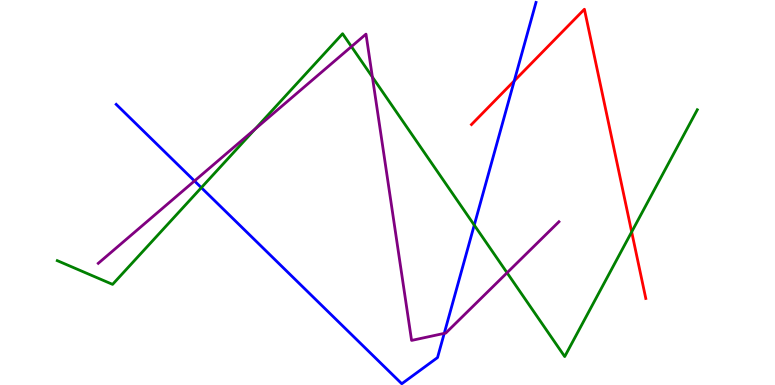[{'lines': ['blue', 'red'], 'intersections': [{'x': 6.64, 'y': 7.9}]}, {'lines': ['green', 'red'], 'intersections': [{'x': 8.15, 'y': 3.98}]}, {'lines': ['purple', 'red'], 'intersections': []}, {'lines': ['blue', 'green'], 'intersections': [{'x': 2.6, 'y': 5.13}, {'x': 6.12, 'y': 4.15}]}, {'lines': ['blue', 'purple'], 'intersections': [{'x': 2.51, 'y': 5.3}, {'x': 5.73, 'y': 1.34}]}, {'lines': ['green', 'purple'], 'intersections': [{'x': 3.29, 'y': 6.65}, {'x': 4.53, 'y': 8.79}, {'x': 4.81, 'y': 8.0}, {'x': 6.54, 'y': 2.91}]}]